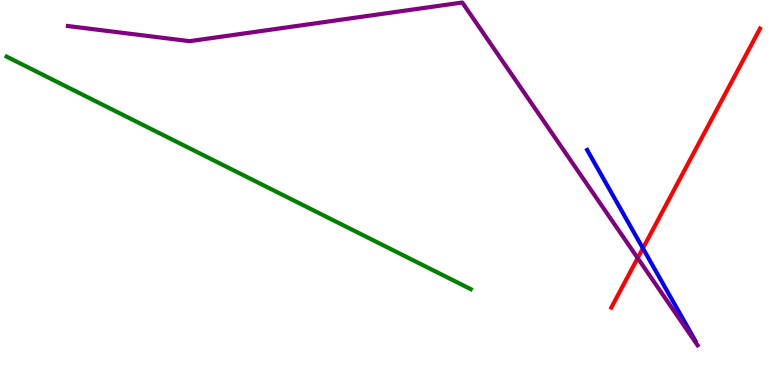[{'lines': ['blue', 'red'], 'intersections': [{'x': 8.3, 'y': 3.55}]}, {'lines': ['green', 'red'], 'intersections': []}, {'lines': ['purple', 'red'], 'intersections': [{'x': 8.23, 'y': 3.3}]}, {'lines': ['blue', 'green'], 'intersections': []}, {'lines': ['blue', 'purple'], 'intersections': []}, {'lines': ['green', 'purple'], 'intersections': []}]